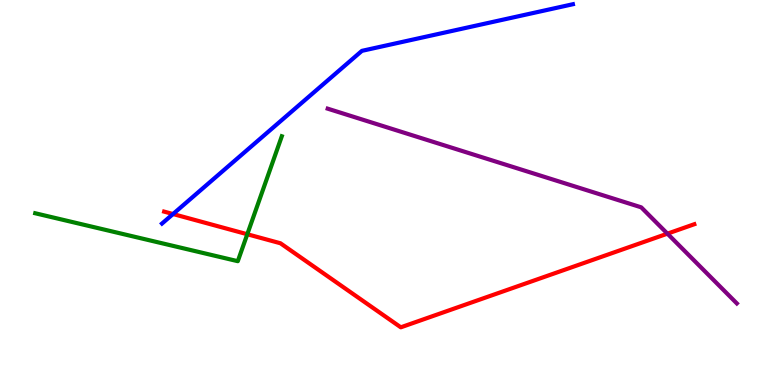[{'lines': ['blue', 'red'], 'intersections': [{'x': 2.23, 'y': 4.44}]}, {'lines': ['green', 'red'], 'intersections': [{'x': 3.19, 'y': 3.92}]}, {'lines': ['purple', 'red'], 'intersections': [{'x': 8.61, 'y': 3.93}]}, {'lines': ['blue', 'green'], 'intersections': []}, {'lines': ['blue', 'purple'], 'intersections': []}, {'lines': ['green', 'purple'], 'intersections': []}]